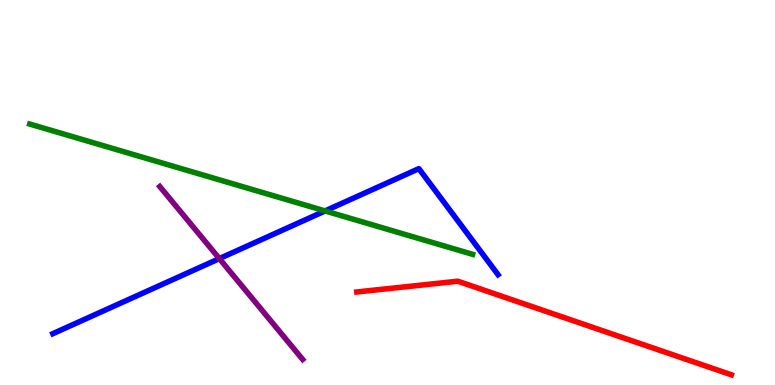[{'lines': ['blue', 'red'], 'intersections': []}, {'lines': ['green', 'red'], 'intersections': []}, {'lines': ['purple', 'red'], 'intersections': []}, {'lines': ['blue', 'green'], 'intersections': [{'x': 4.19, 'y': 4.52}]}, {'lines': ['blue', 'purple'], 'intersections': [{'x': 2.83, 'y': 3.28}]}, {'lines': ['green', 'purple'], 'intersections': []}]